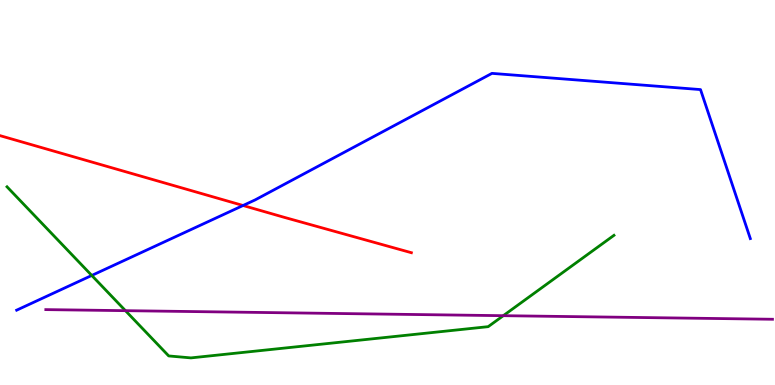[{'lines': ['blue', 'red'], 'intersections': [{'x': 3.14, 'y': 4.66}]}, {'lines': ['green', 'red'], 'intersections': []}, {'lines': ['purple', 'red'], 'intersections': []}, {'lines': ['blue', 'green'], 'intersections': [{'x': 1.18, 'y': 2.85}]}, {'lines': ['blue', 'purple'], 'intersections': []}, {'lines': ['green', 'purple'], 'intersections': [{'x': 1.62, 'y': 1.93}, {'x': 6.49, 'y': 1.8}]}]